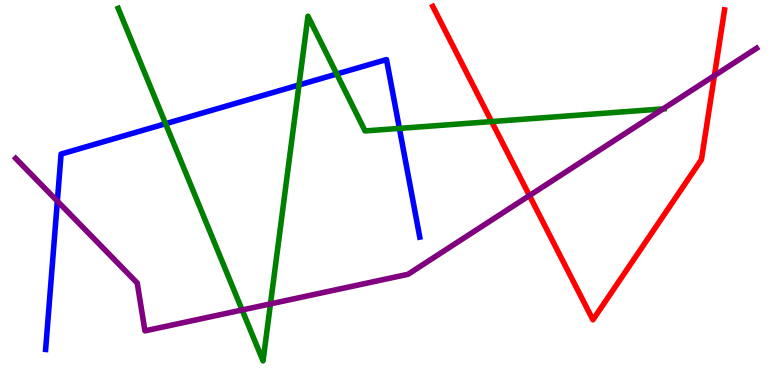[{'lines': ['blue', 'red'], 'intersections': []}, {'lines': ['green', 'red'], 'intersections': [{'x': 6.34, 'y': 6.84}]}, {'lines': ['purple', 'red'], 'intersections': [{'x': 6.83, 'y': 4.92}, {'x': 9.22, 'y': 8.04}]}, {'lines': ['blue', 'green'], 'intersections': [{'x': 2.14, 'y': 6.79}, {'x': 3.86, 'y': 7.79}, {'x': 4.34, 'y': 8.08}, {'x': 5.15, 'y': 6.67}]}, {'lines': ['blue', 'purple'], 'intersections': [{'x': 0.74, 'y': 4.78}]}, {'lines': ['green', 'purple'], 'intersections': [{'x': 3.12, 'y': 1.95}, {'x': 3.49, 'y': 2.11}, {'x': 8.56, 'y': 7.17}]}]